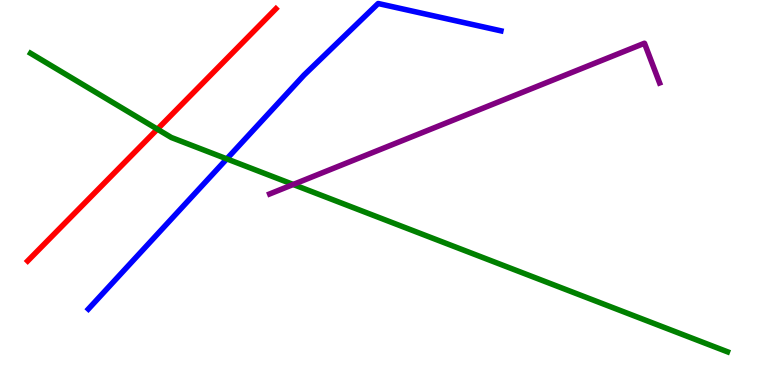[{'lines': ['blue', 'red'], 'intersections': []}, {'lines': ['green', 'red'], 'intersections': [{'x': 2.03, 'y': 6.65}]}, {'lines': ['purple', 'red'], 'intersections': []}, {'lines': ['blue', 'green'], 'intersections': [{'x': 2.93, 'y': 5.87}]}, {'lines': ['blue', 'purple'], 'intersections': []}, {'lines': ['green', 'purple'], 'intersections': [{'x': 3.78, 'y': 5.21}]}]